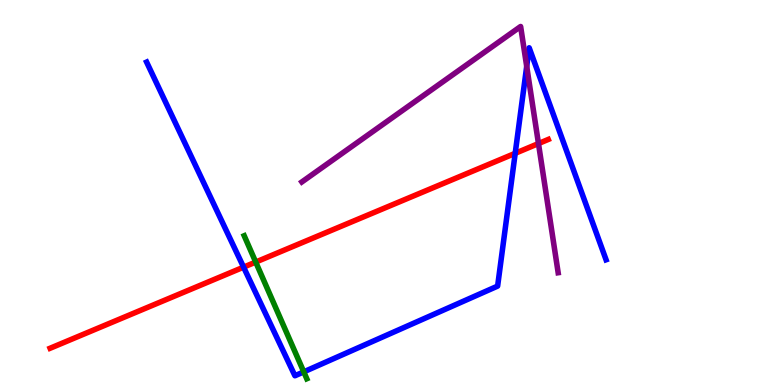[{'lines': ['blue', 'red'], 'intersections': [{'x': 3.14, 'y': 3.06}, {'x': 6.65, 'y': 6.02}]}, {'lines': ['green', 'red'], 'intersections': [{'x': 3.3, 'y': 3.19}]}, {'lines': ['purple', 'red'], 'intersections': [{'x': 6.95, 'y': 6.27}]}, {'lines': ['blue', 'green'], 'intersections': [{'x': 3.92, 'y': 0.341}]}, {'lines': ['blue', 'purple'], 'intersections': [{'x': 6.8, 'y': 8.28}]}, {'lines': ['green', 'purple'], 'intersections': []}]